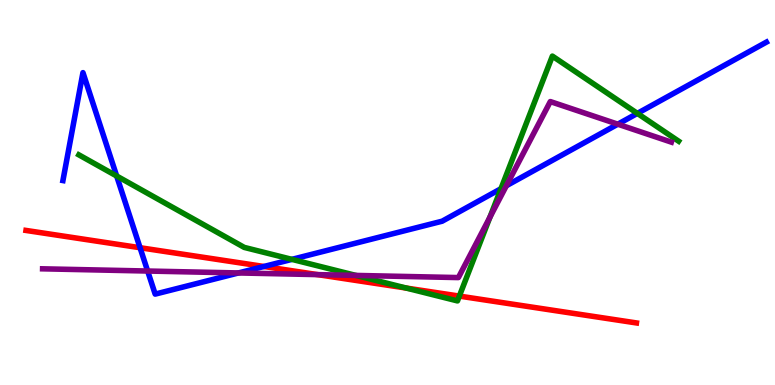[{'lines': ['blue', 'red'], 'intersections': [{'x': 1.81, 'y': 3.57}, {'x': 3.41, 'y': 3.08}]}, {'lines': ['green', 'red'], 'intersections': [{'x': 5.24, 'y': 2.52}, {'x': 5.93, 'y': 2.31}]}, {'lines': ['purple', 'red'], 'intersections': [{'x': 4.1, 'y': 2.87}]}, {'lines': ['blue', 'green'], 'intersections': [{'x': 1.51, 'y': 5.43}, {'x': 3.77, 'y': 3.26}, {'x': 6.46, 'y': 5.1}, {'x': 8.22, 'y': 7.05}]}, {'lines': ['blue', 'purple'], 'intersections': [{'x': 1.91, 'y': 2.96}, {'x': 3.08, 'y': 2.91}, {'x': 6.53, 'y': 5.18}, {'x': 7.97, 'y': 6.77}]}, {'lines': ['green', 'purple'], 'intersections': [{'x': 4.59, 'y': 2.85}, {'x': 6.32, 'y': 4.36}]}]